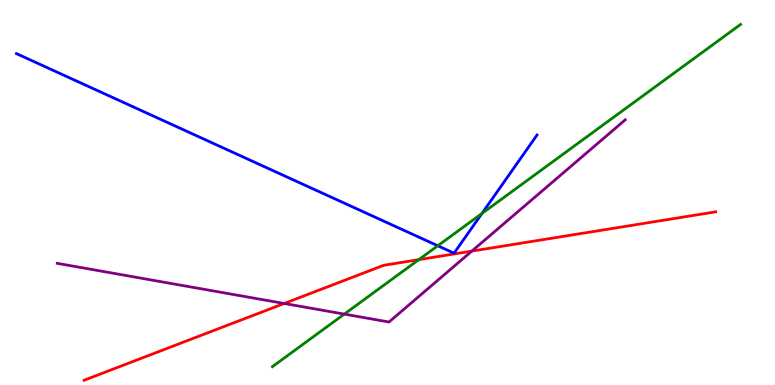[{'lines': ['blue', 'red'], 'intersections': []}, {'lines': ['green', 'red'], 'intersections': [{'x': 5.4, 'y': 3.26}]}, {'lines': ['purple', 'red'], 'intersections': [{'x': 3.67, 'y': 2.12}, {'x': 6.09, 'y': 3.48}]}, {'lines': ['blue', 'green'], 'intersections': [{'x': 5.65, 'y': 3.62}, {'x': 6.22, 'y': 4.45}]}, {'lines': ['blue', 'purple'], 'intersections': []}, {'lines': ['green', 'purple'], 'intersections': [{'x': 4.44, 'y': 1.84}]}]